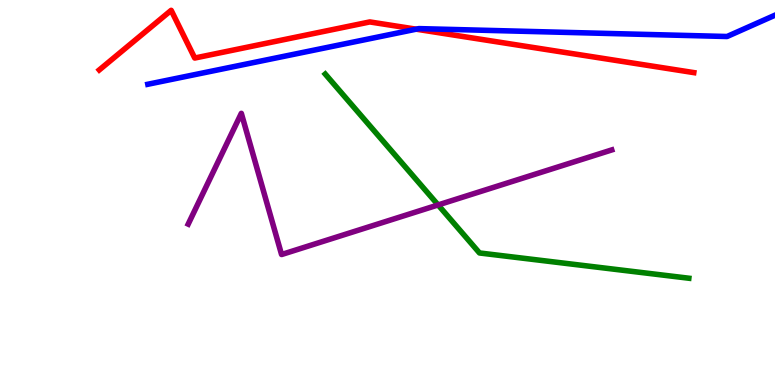[{'lines': ['blue', 'red'], 'intersections': [{'x': 5.37, 'y': 9.24}]}, {'lines': ['green', 'red'], 'intersections': []}, {'lines': ['purple', 'red'], 'intersections': []}, {'lines': ['blue', 'green'], 'intersections': []}, {'lines': ['blue', 'purple'], 'intersections': []}, {'lines': ['green', 'purple'], 'intersections': [{'x': 5.65, 'y': 4.68}]}]